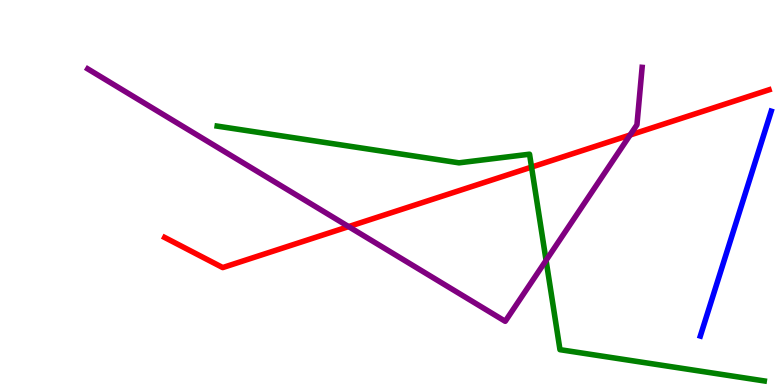[{'lines': ['blue', 'red'], 'intersections': []}, {'lines': ['green', 'red'], 'intersections': [{'x': 6.86, 'y': 5.66}]}, {'lines': ['purple', 'red'], 'intersections': [{'x': 4.5, 'y': 4.11}, {'x': 8.13, 'y': 6.49}]}, {'lines': ['blue', 'green'], 'intersections': []}, {'lines': ['blue', 'purple'], 'intersections': []}, {'lines': ['green', 'purple'], 'intersections': [{'x': 7.05, 'y': 3.24}]}]